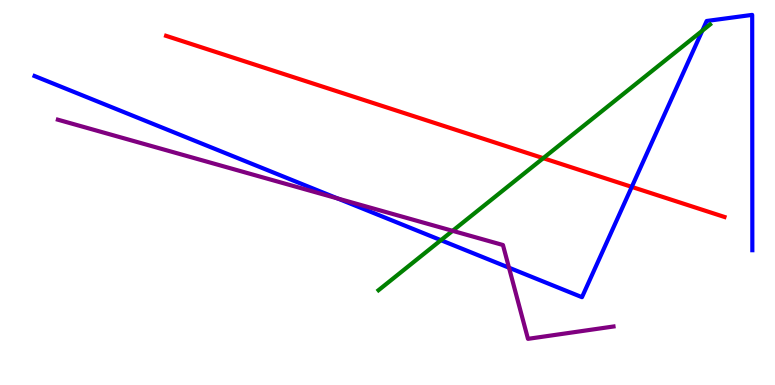[{'lines': ['blue', 'red'], 'intersections': [{'x': 8.15, 'y': 5.15}]}, {'lines': ['green', 'red'], 'intersections': [{'x': 7.01, 'y': 5.89}]}, {'lines': ['purple', 'red'], 'intersections': []}, {'lines': ['blue', 'green'], 'intersections': [{'x': 5.69, 'y': 3.76}, {'x': 9.06, 'y': 9.2}]}, {'lines': ['blue', 'purple'], 'intersections': [{'x': 4.36, 'y': 4.85}, {'x': 6.57, 'y': 3.05}]}, {'lines': ['green', 'purple'], 'intersections': [{'x': 5.84, 'y': 4.0}]}]